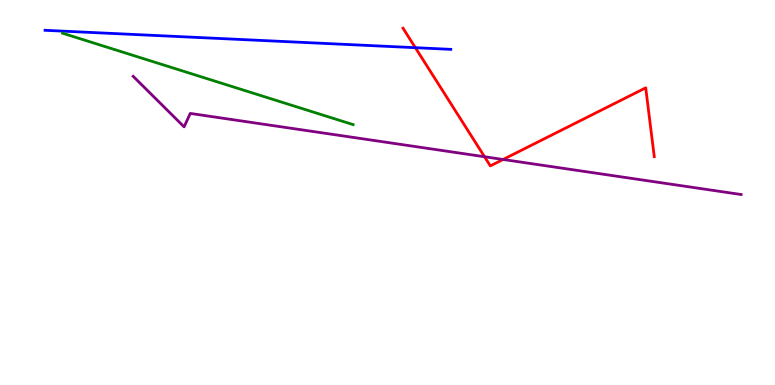[{'lines': ['blue', 'red'], 'intersections': [{'x': 5.36, 'y': 8.76}]}, {'lines': ['green', 'red'], 'intersections': []}, {'lines': ['purple', 'red'], 'intersections': [{'x': 6.25, 'y': 5.93}, {'x': 6.49, 'y': 5.86}]}, {'lines': ['blue', 'green'], 'intersections': []}, {'lines': ['blue', 'purple'], 'intersections': []}, {'lines': ['green', 'purple'], 'intersections': []}]